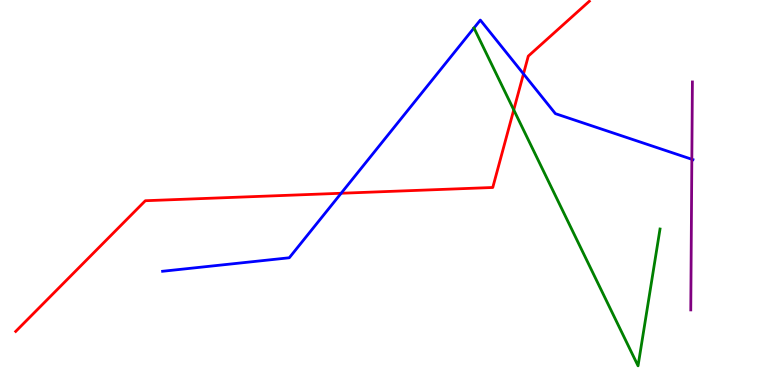[{'lines': ['blue', 'red'], 'intersections': [{'x': 4.4, 'y': 4.98}, {'x': 6.75, 'y': 8.08}]}, {'lines': ['green', 'red'], 'intersections': [{'x': 6.63, 'y': 7.15}]}, {'lines': ['purple', 'red'], 'intersections': []}, {'lines': ['blue', 'green'], 'intersections': []}, {'lines': ['blue', 'purple'], 'intersections': [{'x': 8.93, 'y': 5.86}]}, {'lines': ['green', 'purple'], 'intersections': []}]